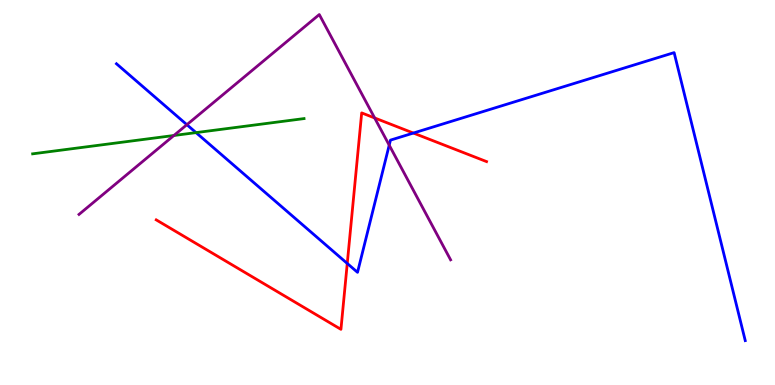[{'lines': ['blue', 'red'], 'intersections': [{'x': 4.48, 'y': 3.16}, {'x': 5.33, 'y': 6.54}]}, {'lines': ['green', 'red'], 'intersections': []}, {'lines': ['purple', 'red'], 'intersections': [{'x': 4.83, 'y': 6.94}]}, {'lines': ['blue', 'green'], 'intersections': [{'x': 2.53, 'y': 6.56}]}, {'lines': ['blue', 'purple'], 'intersections': [{'x': 2.41, 'y': 6.76}, {'x': 5.02, 'y': 6.23}]}, {'lines': ['green', 'purple'], 'intersections': [{'x': 2.24, 'y': 6.48}]}]